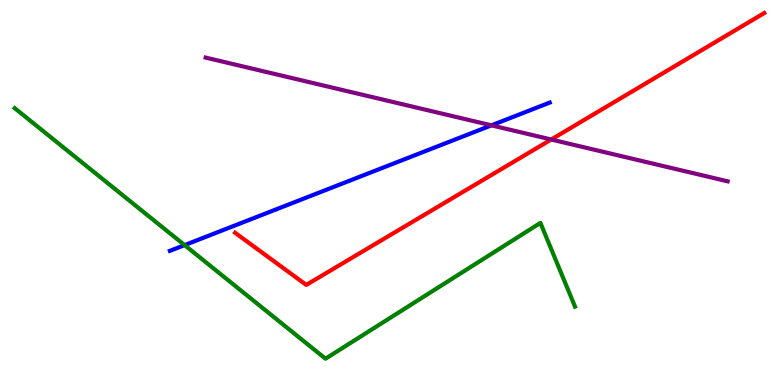[{'lines': ['blue', 'red'], 'intersections': []}, {'lines': ['green', 'red'], 'intersections': []}, {'lines': ['purple', 'red'], 'intersections': [{'x': 7.11, 'y': 6.38}]}, {'lines': ['blue', 'green'], 'intersections': [{'x': 2.38, 'y': 3.63}]}, {'lines': ['blue', 'purple'], 'intersections': [{'x': 6.34, 'y': 6.74}]}, {'lines': ['green', 'purple'], 'intersections': []}]